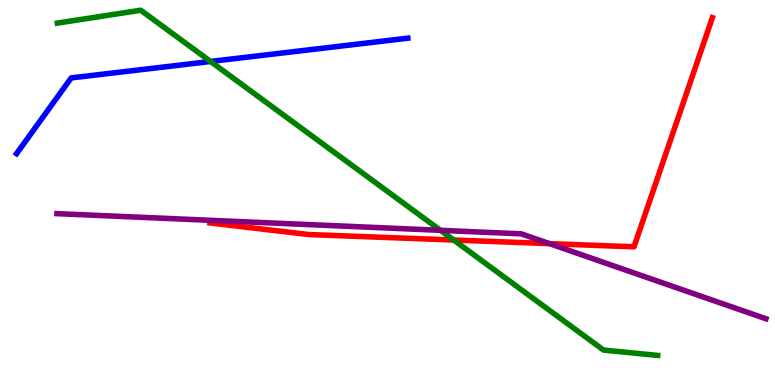[{'lines': ['blue', 'red'], 'intersections': []}, {'lines': ['green', 'red'], 'intersections': [{'x': 5.85, 'y': 3.77}]}, {'lines': ['purple', 'red'], 'intersections': [{'x': 7.09, 'y': 3.67}]}, {'lines': ['blue', 'green'], 'intersections': [{'x': 2.72, 'y': 8.4}]}, {'lines': ['blue', 'purple'], 'intersections': []}, {'lines': ['green', 'purple'], 'intersections': [{'x': 5.68, 'y': 4.02}]}]